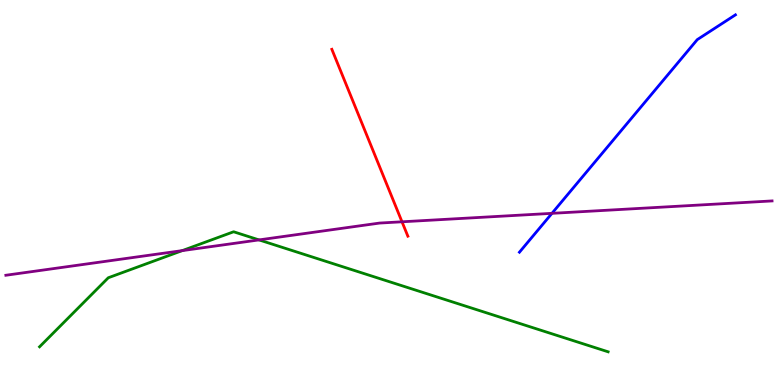[{'lines': ['blue', 'red'], 'intersections': []}, {'lines': ['green', 'red'], 'intersections': []}, {'lines': ['purple', 'red'], 'intersections': [{'x': 5.19, 'y': 4.24}]}, {'lines': ['blue', 'green'], 'intersections': []}, {'lines': ['blue', 'purple'], 'intersections': [{'x': 7.12, 'y': 4.46}]}, {'lines': ['green', 'purple'], 'intersections': [{'x': 2.35, 'y': 3.49}, {'x': 3.34, 'y': 3.77}]}]